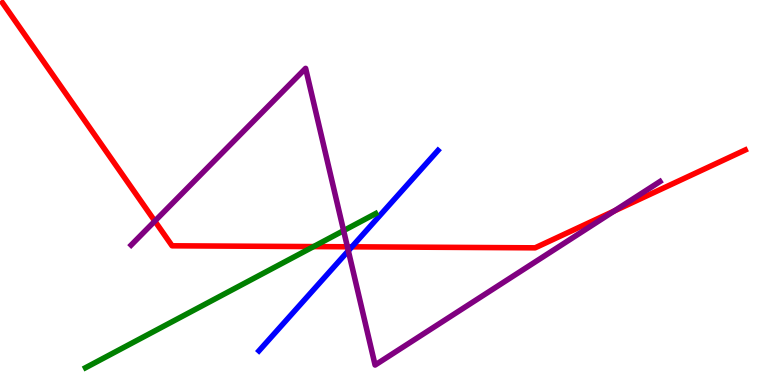[{'lines': ['blue', 'red'], 'intersections': [{'x': 4.54, 'y': 3.59}]}, {'lines': ['green', 'red'], 'intersections': [{'x': 4.05, 'y': 3.6}]}, {'lines': ['purple', 'red'], 'intersections': [{'x': 2.0, 'y': 4.26}, {'x': 4.48, 'y': 3.59}, {'x': 7.93, 'y': 4.52}]}, {'lines': ['blue', 'green'], 'intersections': []}, {'lines': ['blue', 'purple'], 'intersections': [{'x': 4.49, 'y': 3.49}]}, {'lines': ['green', 'purple'], 'intersections': [{'x': 4.43, 'y': 4.01}]}]